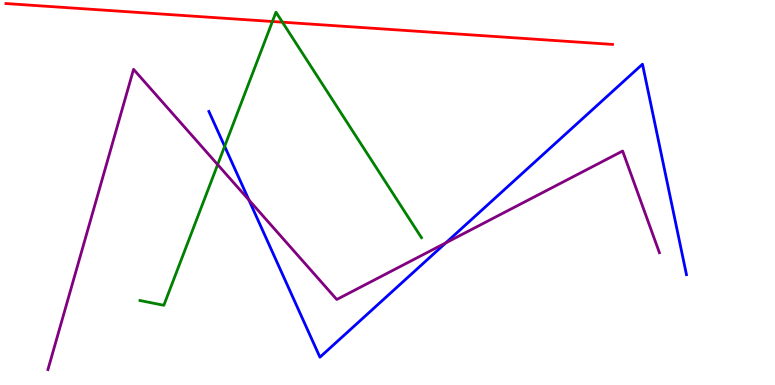[{'lines': ['blue', 'red'], 'intersections': []}, {'lines': ['green', 'red'], 'intersections': [{'x': 3.51, 'y': 9.44}, {'x': 3.64, 'y': 9.42}]}, {'lines': ['purple', 'red'], 'intersections': []}, {'lines': ['blue', 'green'], 'intersections': [{'x': 2.9, 'y': 6.2}]}, {'lines': ['blue', 'purple'], 'intersections': [{'x': 3.21, 'y': 4.81}, {'x': 5.75, 'y': 3.69}]}, {'lines': ['green', 'purple'], 'intersections': [{'x': 2.81, 'y': 5.72}]}]